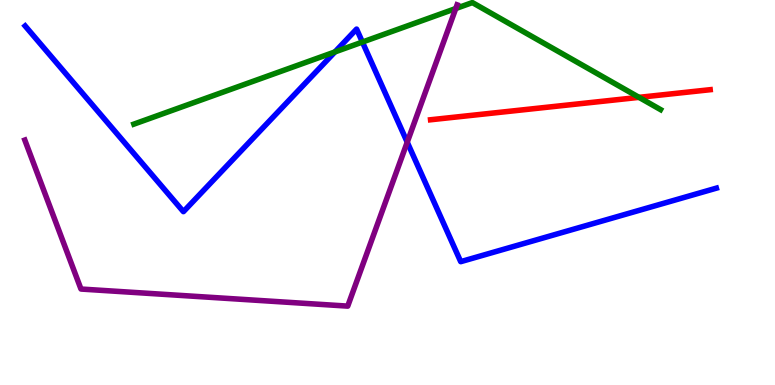[{'lines': ['blue', 'red'], 'intersections': []}, {'lines': ['green', 'red'], 'intersections': [{'x': 8.25, 'y': 7.47}]}, {'lines': ['purple', 'red'], 'intersections': []}, {'lines': ['blue', 'green'], 'intersections': [{'x': 4.32, 'y': 8.65}, {'x': 4.68, 'y': 8.91}]}, {'lines': ['blue', 'purple'], 'intersections': [{'x': 5.25, 'y': 6.31}]}, {'lines': ['green', 'purple'], 'intersections': [{'x': 5.88, 'y': 9.78}]}]